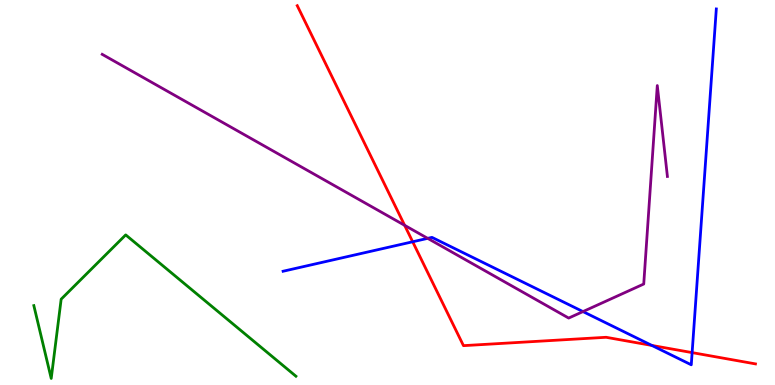[{'lines': ['blue', 'red'], 'intersections': [{'x': 5.32, 'y': 3.72}, {'x': 8.41, 'y': 1.03}, {'x': 8.93, 'y': 0.841}]}, {'lines': ['green', 'red'], 'intersections': []}, {'lines': ['purple', 'red'], 'intersections': [{'x': 5.22, 'y': 4.15}]}, {'lines': ['blue', 'green'], 'intersections': []}, {'lines': ['blue', 'purple'], 'intersections': [{'x': 5.52, 'y': 3.81}, {'x': 7.52, 'y': 1.91}]}, {'lines': ['green', 'purple'], 'intersections': []}]